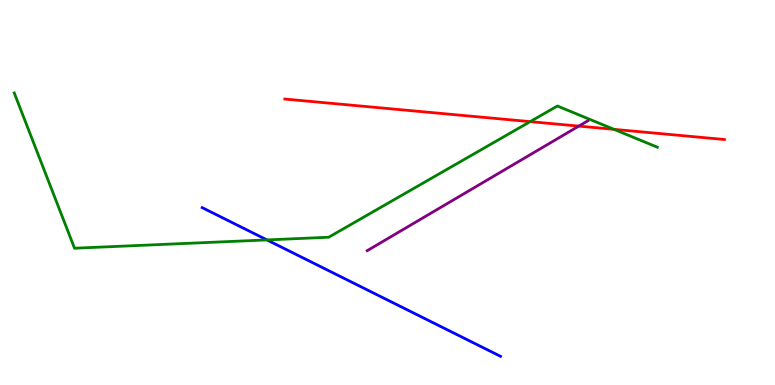[{'lines': ['blue', 'red'], 'intersections': []}, {'lines': ['green', 'red'], 'intersections': [{'x': 6.84, 'y': 6.84}, {'x': 7.92, 'y': 6.64}]}, {'lines': ['purple', 'red'], 'intersections': [{'x': 7.47, 'y': 6.72}]}, {'lines': ['blue', 'green'], 'intersections': [{'x': 3.44, 'y': 3.77}]}, {'lines': ['blue', 'purple'], 'intersections': []}, {'lines': ['green', 'purple'], 'intersections': []}]